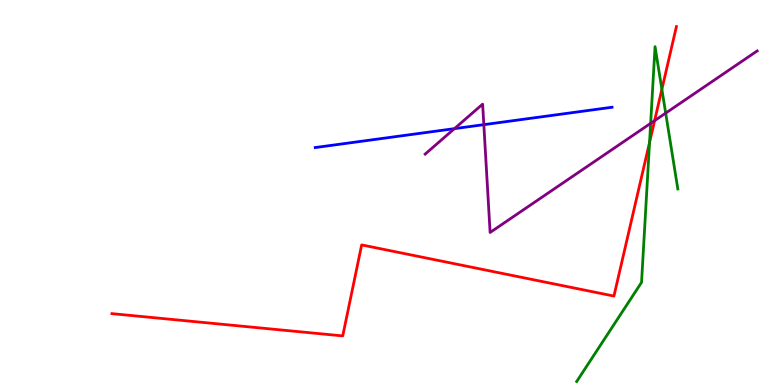[{'lines': ['blue', 'red'], 'intersections': []}, {'lines': ['green', 'red'], 'intersections': [{'x': 8.38, 'y': 6.3}, {'x': 8.54, 'y': 7.68}]}, {'lines': ['purple', 'red'], 'intersections': [{'x': 8.45, 'y': 6.87}]}, {'lines': ['blue', 'green'], 'intersections': []}, {'lines': ['blue', 'purple'], 'intersections': [{'x': 5.86, 'y': 6.66}, {'x': 6.24, 'y': 6.76}]}, {'lines': ['green', 'purple'], 'intersections': [{'x': 8.4, 'y': 6.8}, {'x': 8.59, 'y': 7.06}]}]